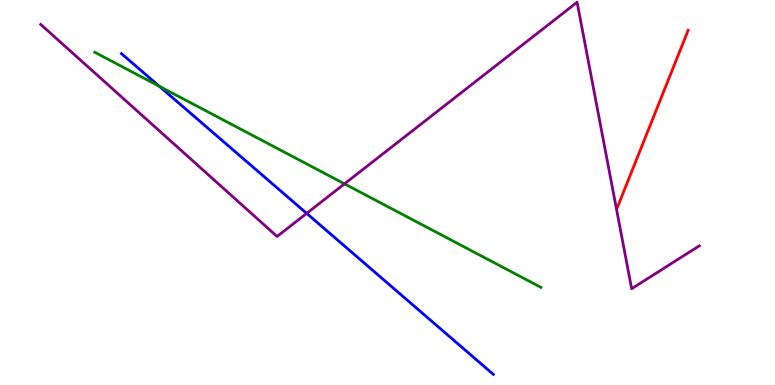[{'lines': ['blue', 'red'], 'intersections': []}, {'lines': ['green', 'red'], 'intersections': []}, {'lines': ['purple', 'red'], 'intersections': []}, {'lines': ['blue', 'green'], 'intersections': [{'x': 2.06, 'y': 7.76}]}, {'lines': ['blue', 'purple'], 'intersections': [{'x': 3.96, 'y': 4.46}]}, {'lines': ['green', 'purple'], 'intersections': [{'x': 4.45, 'y': 5.22}]}]